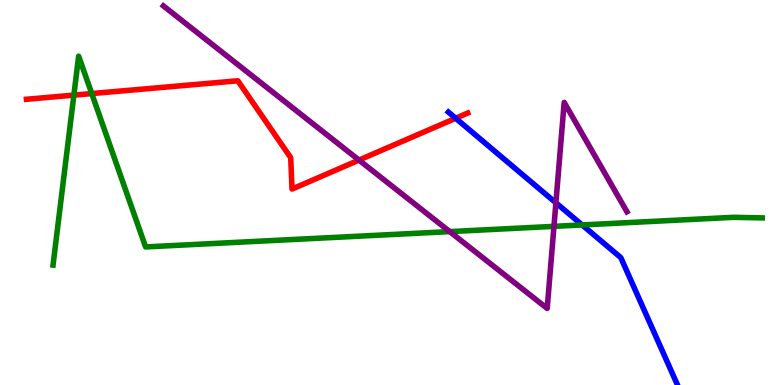[{'lines': ['blue', 'red'], 'intersections': [{'x': 5.88, 'y': 6.93}]}, {'lines': ['green', 'red'], 'intersections': [{'x': 0.953, 'y': 7.53}, {'x': 1.18, 'y': 7.57}]}, {'lines': ['purple', 'red'], 'intersections': [{'x': 4.63, 'y': 5.84}]}, {'lines': ['blue', 'green'], 'intersections': [{'x': 7.51, 'y': 4.16}]}, {'lines': ['blue', 'purple'], 'intersections': [{'x': 7.17, 'y': 4.73}]}, {'lines': ['green', 'purple'], 'intersections': [{'x': 5.8, 'y': 3.98}, {'x': 7.15, 'y': 4.12}]}]